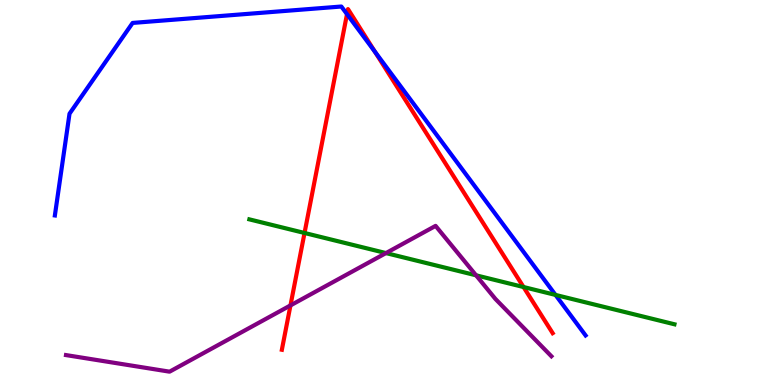[{'lines': ['blue', 'red'], 'intersections': [{'x': 4.48, 'y': 9.63}, {'x': 4.84, 'y': 8.66}]}, {'lines': ['green', 'red'], 'intersections': [{'x': 3.93, 'y': 3.95}, {'x': 6.76, 'y': 2.54}]}, {'lines': ['purple', 'red'], 'intersections': [{'x': 3.75, 'y': 2.07}]}, {'lines': ['blue', 'green'], 'intersections': [{'x': 7.17, 'y': 2.34}]}, {'lines': ['blue', 'purple'], 'intersections': []}, {'lines': ['green', 'purple'], 'intersections': [{'x': 4.98, 'y': 3.43}, {'x': 6.14, 'y': 2.85}]}]